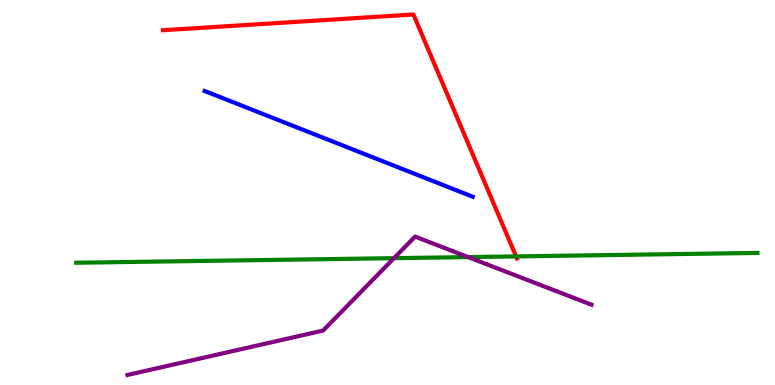[{'lines': ['blue', 'red'], 'intersections': []}, {'lines': ['green', 'red'], 'intersections': [{'x': 6.66, 'y': 3.34}]}, {'lines': ['purple', 'red'], 'intersections': []}, {'lines': ['blue', 'green'], 'intersections': []}, {'lines': ['blue', 'purple'], 'intersections': []}, {'lines': ['green', 'purple'], 'intersections': [{'x': 5.08, 'y': 3.29}, {'x': 6.04, 'y': 3.32}]}]